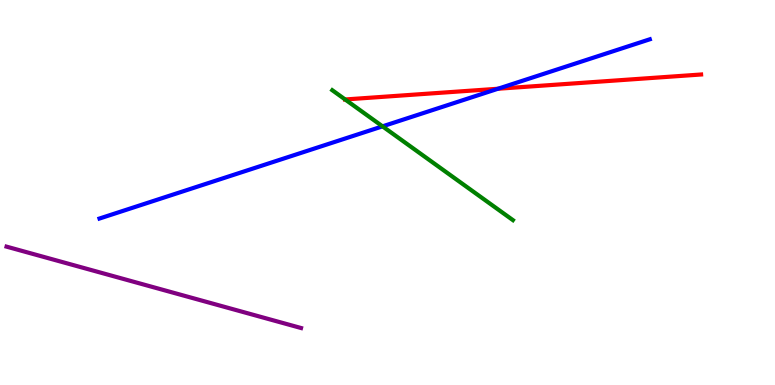[{'lines': ['blue', 'red'], 'intersections': [{'x': 6.43, 'y': 7.69}]}, {'lines': ['green', 'red'], 'intersections': [{'x': 4.45, 'y': 7.42}]}, {'lines': ['purple', 'red'], 'intersections': []}, {'lines': ['blue', 'green'], 'intersections': [{'x': 4.94, 'y': 6.72}]}, {'lines': ['blue', 'purple'], 'intersections': []}, {'lines': ['green', 'purple'], 'intersections': []}]